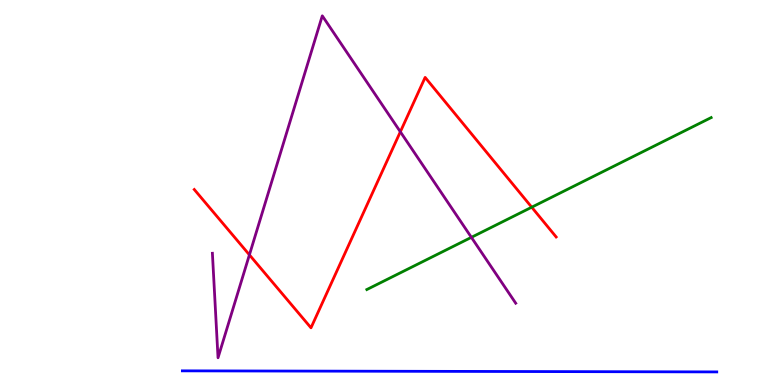[{'lines': ['blue', 'red'], 'intersections': []}, {'lines': ['green', 'red'], 'intersections': [{'x': 6.86, 'y': 4.62}]}, {'lines': ['purple', 'red'], 'intersections': [{'x': 3.22, 'y': 3.38}, {'x': 5.17, 'y': 6.58}]}, {'lines': ['blue', 'green'], 'intersections': []}, {'lines': ['blue', 'purple'], 'intersections': []}, {'lines': ['green', 'purple'], 'intersections': [{'x': 6.08, 'y': 3.84}]}]